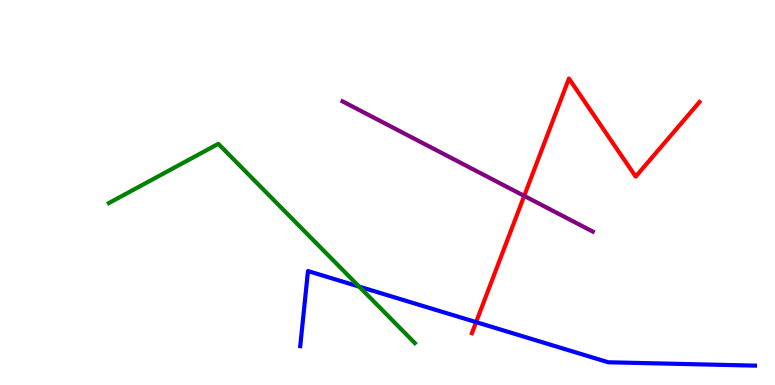[{'lines': ['blue', 'red'], 'intersections': [{'x': 6.14, 'y': 1.63}]}, {'lines': ['green', 'red'], 'intersections': []}, {'lines': ['purple', 'red'], 'intersections': [{'x': 6.76, 'y': 4.91}]}, {'lines': ['blue', 'green'], 'intersections': [{'x': 4.63, 'y': 2.56}]}, {'lines': ['blue', 'purple'], 'intersections': []}, {'lines': ['green', 'purple'], 'intersections': []}]